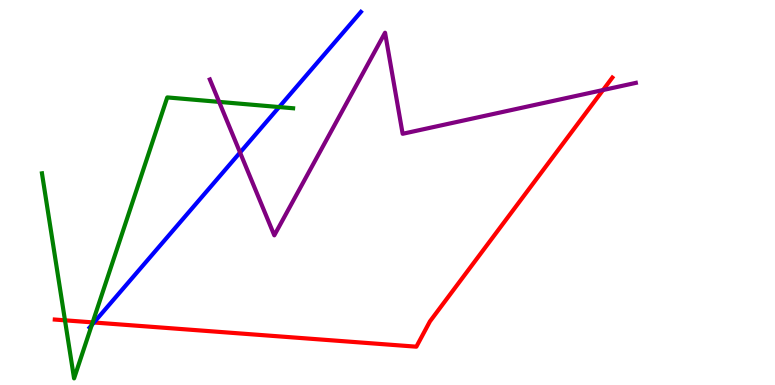[{'lines': ['blue', 'red'], 'intersections': [{'x': 1.21, 'y': 1.62}]}, {'lines': ['green', 'red'], 'intersections': [{'x': 0.838, 'y': 1.68}, {'x': 1.2, 'y': 1.63}]}, {'lines': ['purple', 'red'], 'intersections': [{'x': 7.78, 'y': 7.66}]}, {'lines': ['blue', 'green'], 'intersections': [{'x': 1.18, 'y': 1.56}, {'x': 3.6, 'y': 7.22}]}, {'lines': ['blue', 'purple'], 'intersections': [{'x': 3.1, 'y': 6.04}]}, {'lines': ['green', 'purple'], 'intersections': [{'x': 2.83, 'y': 7.35}]}]